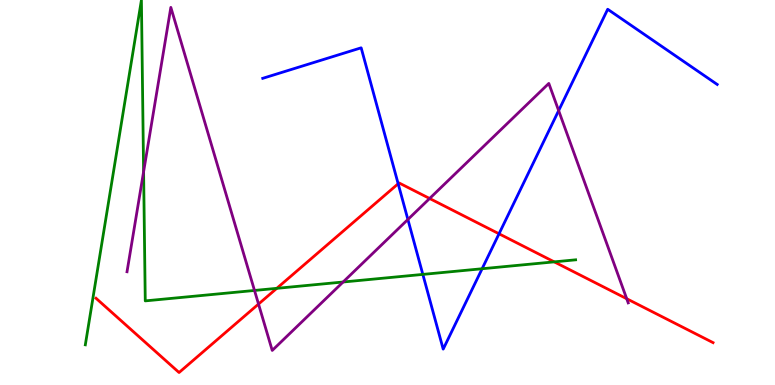[{'lines': ['blue', 'red'], 'intersections': [{'x': 5.14, 'y': 5.23}, {'x': 6.44, 'y': 3.93}]}, {'lines': ['green', 'red'], 'intersections': [{'x': 3.57, 'y': 2.51}, {'x': 7.15, 'y': 3.2}]}, {'lines': ['purple', 'red'], 'intersections': [{'x': 3.34, 'y': 2.1}, {'x': 5.54, 'y': 4.84}, {'x': 8.09, 'y': 2.24}]}, {'lines': ['blue', 'green'], 'intersections': [{'x': 5.46, 'y': 2.87}, {'x': 6.22, 'y': 3.02}]}, {'lines': ['blue', 'purple'], 'intersections': [{'x': 5.26, 'y': 4.3}, {'x': 7.21, 'y': 7.13}]}, {'lines': ['green', 'purple'], 'intersections': [{'x': 1.85, 'y': 5.54}, {'x': 3.28, 'y': 2.46}, {'x': 4.43, 'y': 2.68}]}]